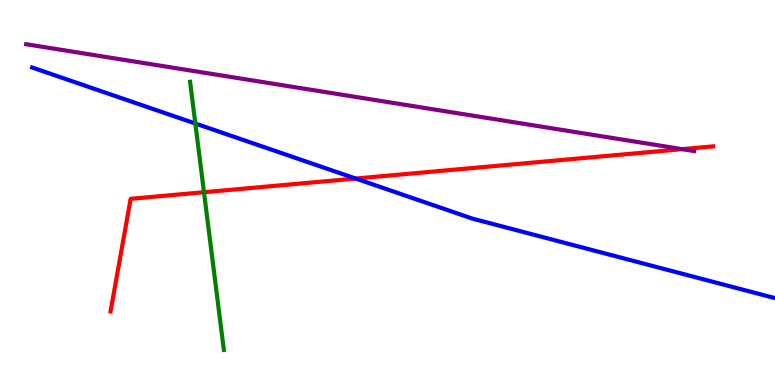[{'lines': ['blue', 'red'], 'intersections': [{'x': 4.59, 'y': 5.36}]}, {'lines': ['green', 'red'], 'intersections': [{'x': 2.63, 'y': 5.01}]}, {'lines': ['purple', 'red'], 'intersections': [{'x': 8.8, 'y': 6.13}]}, {'lines': ['blue', 'green'], 'intersections': [{'x': 2.52, 'y': 6.79}]}, {'lines': ['blue', 'purple'], 'intersections': []}, {'lines': ['green', 'purple'], 'intersections': []}]